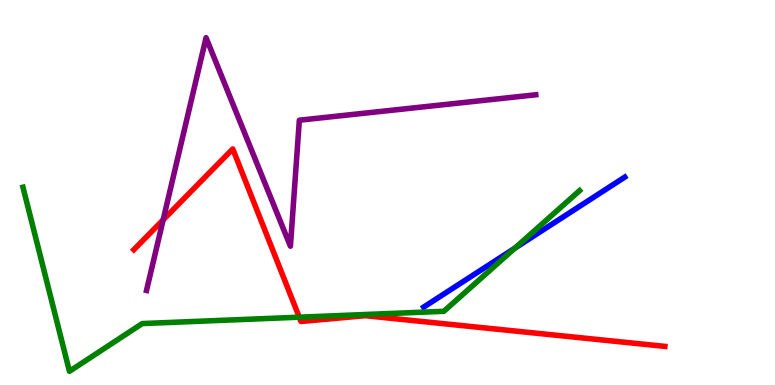[{'lines': ['blue', 'red'], 'intersections': []}, {'lines': ['green', 'red'], 'intersections': [{'x': 3.86, 'y': 1.76}]}, {'lines': ['purple', 'red'], 'intersections': [{'x': 2.11, 'y': 4.29}]}, {'lines': ['blue', 'green'], 'intersections': [{'x': 6.64, 'y': 3.55}]}, {'lines': ['blue', 'purple'], 'intersections': []}, {'lines': ['green', 'purple'], 'intersections': []}]